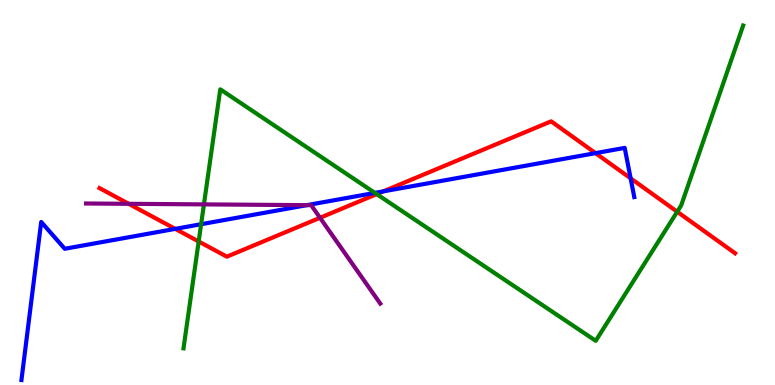[{'lines': ['blue', 'red'], 'intersections': [{'x': 2.26, 'y': 4.06}, {'x': 4.95, 'y': 5.03}, {'x': 7.68, 'y': 6.02}, {'x': 8.14, 'y': 5.37}]}, {'lines': ['green', 'red'], 'intersections': [{'x': 2.56, 'y': 3.73}, {'x': 4.86, 'y': 4.96}, {'x': 8.74, 'y': 4.5}]}, {'lines': ['purple', 'red'], 'intersections': [{'x': 1.66, 'y': 4.71}, {'x': 4.13, 'y': 4.34}]}, {'lines': ['blue', 'green'], 'intersections': [{'x': 2.6, 'y': 4.18}, {'x': 4.84, 'y': 4.99}]}, {'lines': ['blue', 'purple'], 'intersections': [{'x': 3.96, 'y': 4.67}]}, {'lines': ['green', 'purple'], 'intersections': [{'x': 2.63, 'y': 4.69}]}]